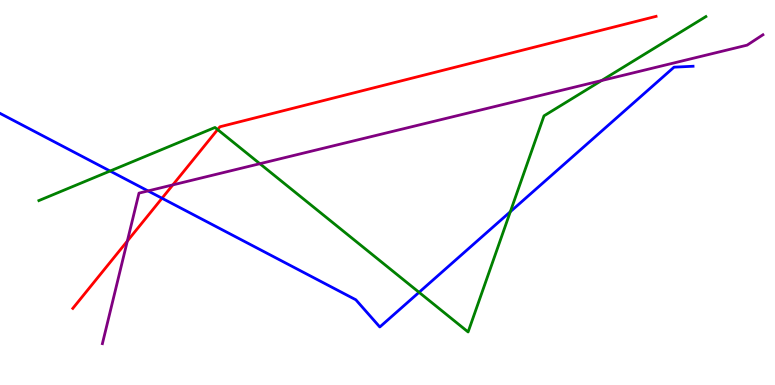[{'lines': ['blue', 'red'], 'intersections': [{'x': 2.09, 'y': 4.85}]}, {'lines': ['green', 'red'], 'intersections': [{'x': 2.81, 'y': 6.63}]}, {'lines': ['purple', 'red'], 'intersections': [{'x': 1.64, 'y': 3.74}, {'x': 2.23, 'y': 5.2}]}, {'lines': ['blue', 'green'], 'intersections': [{'x': 1.42, 'y': 5.56}, {'x': 5.41, 'y': 2.41}, {'x': 6.58, 'y': 4.5}]}, {'lines': ['blue', 'purple'], 'intersections': [{'x': 1.91, 'y': 5.04}]}, {'lines': ['green', 'purple'], 'intersections': [{'x': 3.35, 'y': 5.75}, {'x': 7.76, 'y': 7.91}]}]